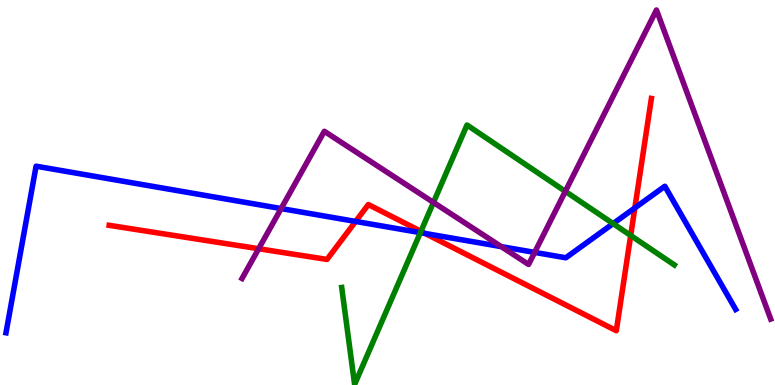[{'lines': ['blue', 'red'], 'intersections': [{'x': 4.59, 'y': 4.25}, {'x': 5.49, 'y': 3.94}, {'x': 8.19, 'y': 4.6}]}, {'lines': ['green', 'red'], 'intersections': [{'x': 5.43, 'y': 3.99}, {'x': 8.14, 'y': 3.88}]}, {'lines': ['purple', 'red'], 'intersections': [{'x': 3.34, 'y': 3.54}]}, {'lines': ['blue', 'green'], 'intersections': [{'x': 5.42, 'y': 3.96}, {'x': 7.91, 'y': 4.19}]}, {'lines': ['blue', 'purple'], 'intersections': [{'x': 3.63, 'y': 4.58}, {'x': 6.47, 'y': 3.59}, {'x': 6.9, 'y': 3.44}]}, {'lines': ['green', 'purple'], 'intersections': [{'x': 5.59, 'y': 4.74}, {'x': 7.29, 'y': 5.03}]}]